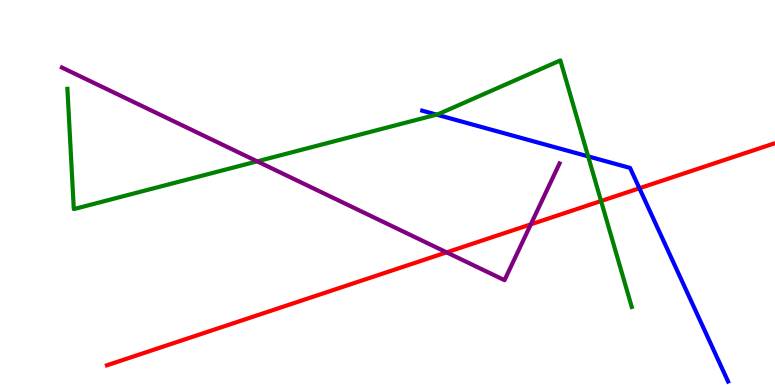[{'lines': ['blue', 'red'], 'intersections': [{'x': 8.25, 'y': 5.11}]}, {'lines': ['green', 'red'], 'intersections': [{'x': 7.76, 'y': 4.78}]}, {'lines': ['purple', 'red'], 'intersections': [{'x': 5.76, 'y': 3.45}, {'x': 6.85, 'y': 4.17}]}, {'lines': ['blue', 'green'], 'intersections': [{'x': 5.63, 'y': 7.02}, {'x': 7.59, 'y': 5.94}]}, {'lines': ['blue', 'purple'], 'intersections': []}, {'lines': ['green', 'purple'], 'intersections': [{'x': 3.32, 'y': 5.81}]}]